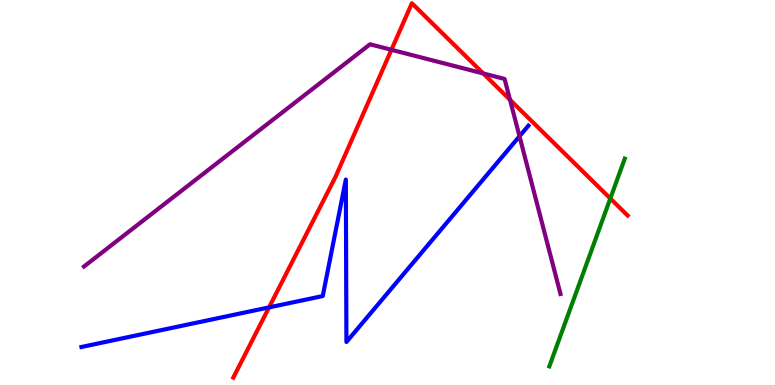[{'lines': ['blue', 'red'], 'intersections': [{'x': 3.47, 'y': 2.02}]}, {'lines': ['green', 'red'], 'intersections': [{'x': 7.88, 'y': 4.84}]}, {'lines': ['purple', 'red'], 'intersections': [{'x': 5.05, 'y': 8.71}, {'x': 6.24, 'y': 8.09}, {'x': 6.58, 'y': 7.41}]}, {'lines': ['blue', 'green'], 'intersections': []}, {'lines': ['blue', 'purple'], 'intersections': [{'x': 6.7, 'y': 6.46}]}, {'lines': ['green', 'purple'], 'intersections': []}]